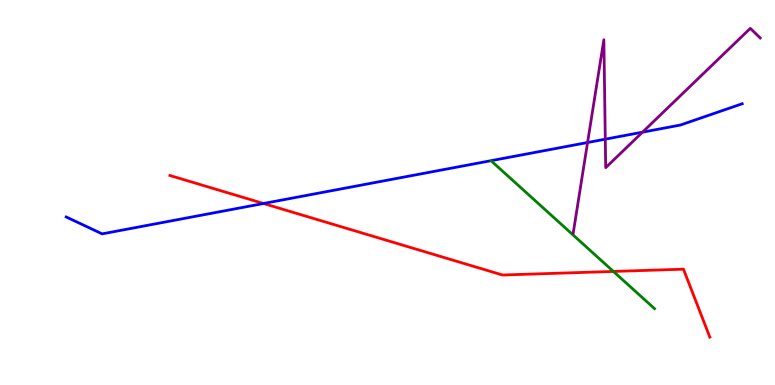[{'lines': ['blue', 'red'], 'intersections': [{'x': 3.4, 'y': 4.71}]}, {'lines': ['green', 'red'], 'intersections': [{'x': 7.91, 'y': 2.95}]}, {'lines': ['purple', 'red'], 'intersections': []}, {'lines': ['blue', 'green'], 'intersections': []}, {'lines': ['blue', 'purple'], 'intersections': [{'x': 7.58, 'y': 6.3}, {'x': 7.81, 'y': 6.38}, {'x': 8.29, 'y': 6.57}]}, {'lines': ['green', 'purple'], 'intersections': []}]